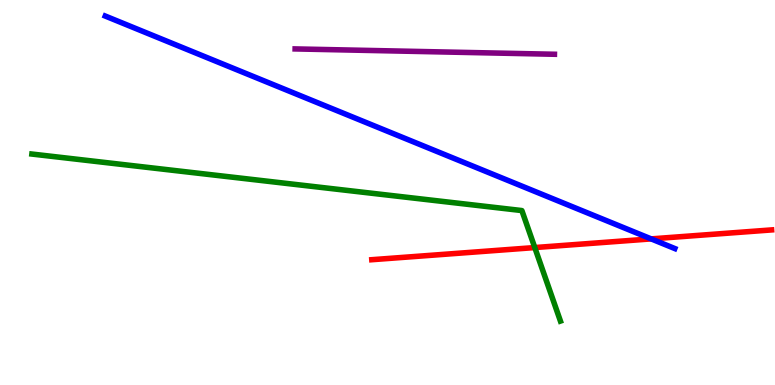[{'lines': ['blue', 'red'], 'intersections': [{'x': 8.4, 'y': 3.8}]}, {'lines': ['green', 'red'], 'intersections': [{'x': 6.9, 'y': 3.57}]}, {'lines': ['purple', 'red'], 'intersections': []}, {'lines': ['blue', 'green'], 'intersections': []}, {'lines': ['blue', 'purple'], 'intersections': []}, {'lines': ['green', 'purple'], 'intersections': []}]